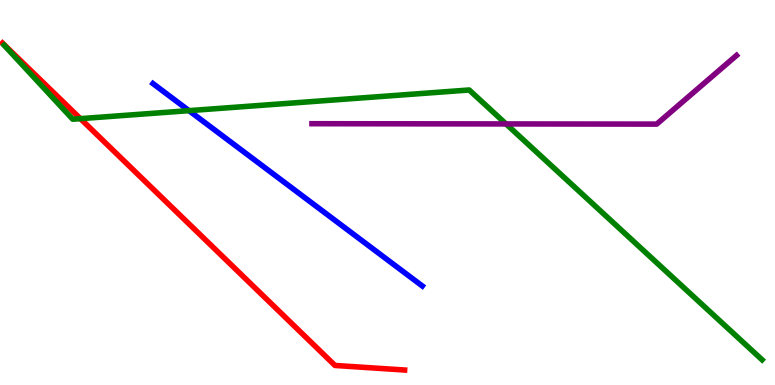[{'lines': ['blue', 'red'], 'intersections': []}, {'lines': ['green', 'red'], 'intersections': [{'x': 1.04, 'y': 6.92}]}, {'lines': ['purple', 'red'], 'intersections': []}, {'lines': ['blue', 'green'], 'intersections': [{'x': 2.44, 'y': 7.13}]}, {'lines': ['blue', 'purple'], 'intersections': []}, {'lines': ['green', 'purple'], 'intersections': [{'x': 6.53, 'y': 6.78}]}]